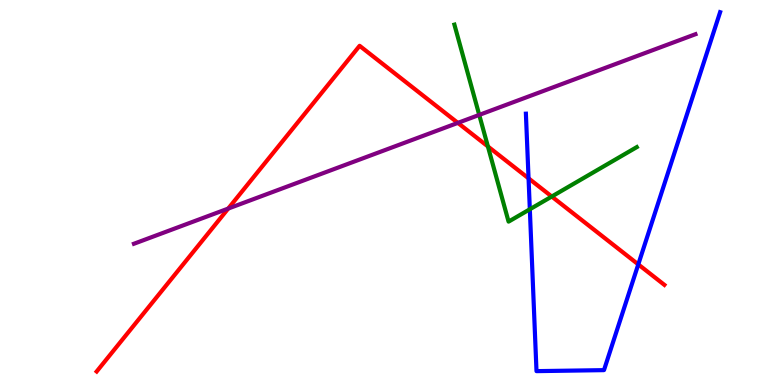[{'lines': ['blue', 'red'], 'intersections': [{'x': 6.82, 'y': 5.37}, {'x': 8.24, 'y': 3.13}]}, {'lines': ['green', 'red'], 'intersections': [{'x': 6.3, 'y': 6.2}, {'x': 7.12, 'y': 4.9}]}, {'lines': ['purple', 'red'], 'intersections': [{'x': 2.94, 'y': 4.58}, {'x': 5.91, 'y': 6.81}]}, {'lines': ['blue', 'green'], 'intersections': [{'x': 6.84, 'y': 4.56}]}, {'lines': ['blue', 'purple'], 'intersections': []}, {'lines': ['green', 'purple'], 'intersections': [{'x': 6.18, 'y': 7.02}]}]